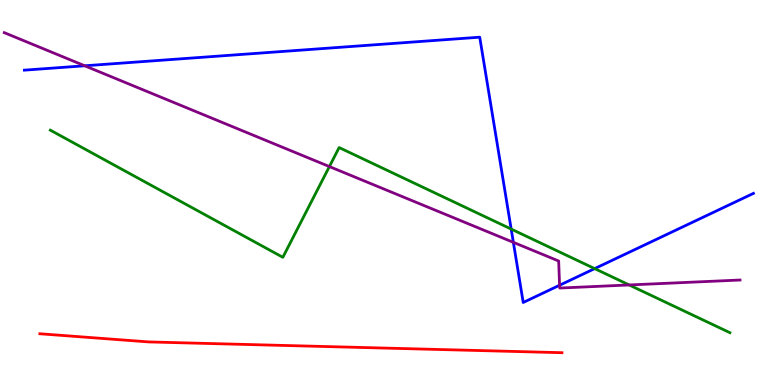[{'lines': ['blue', 'red'], 'intersections': []}, {'lines': ['green', 'red'], 'intersections': []}, {'lines': ['purple', 'red'], 'intersections': []}, {'lines': ['blue', 'green'], 'intersections': [{'x': 6.6, 'y': 4.05}, {'x': 7.67, 'y': 3.02}]}, {'lines': ['blue', 'purple'], 'intersections': [{'x': 1.09, 'y': 8.29}, {'x': 6.62, 'y': 3.71}, {'x': 7.22, 'y': 2.59}]}, {'lines': ['green', 'purple'], 'intersections': [{'x': 4.25, 'y': 5.67}, {'x': 8.12, 'y': 2.6}]}]